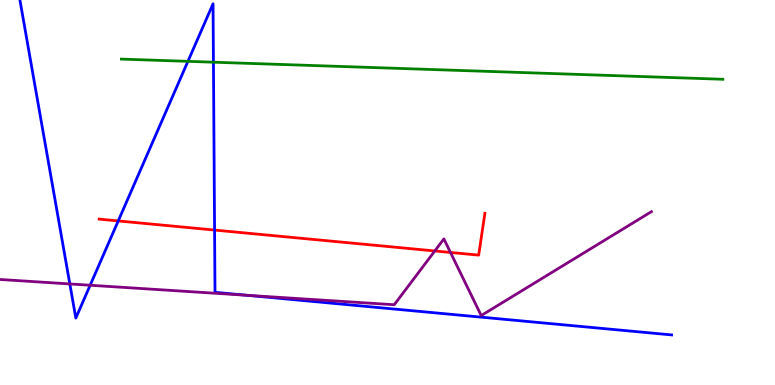[{'lines': ['blue', 'red'], 'intersections': [{'x': 1.53, 'y': 4.26}, {'x': 2.77, 'y': 4.02}]}, {'lines': ['green', 'red'], 'intersections': []}, {'lines': ['purple', 'red'], 'intersections': [{'x': 5.61, 'y': 3.48}, {'x': 5.81, 'y': 3.44}]}, {'lines': ['blue', 'green'], 'intersections': [{'x': 2.42, 'y': 8.41}, {'x': 2.75, 'y': 8.38}]}, {'lines': ['blue', 'purple'], 'intersections': [{'x': 0.901, 'y': 2.62}, {'x': 1.16, 'y': 2.59}, {'x': 3.19, 'y': 2.33}]}, {'lines': ['green', 'purple'], 'intersections': []}]